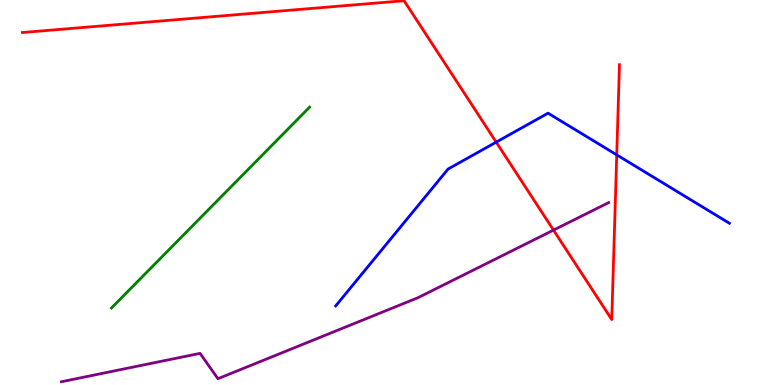[{'lines': ['blue', 'red'], 'intersections': [{'x': 6.4, 'y': 6.31}, {'x': 7.96, 'y': 5.98}]}, {'lines': ['green', 'red'], 'intersections': []}, {'lines': ['purple', 'red'], 'intersections': [{'x': 7.14, 'y': 4.02}]}, {'lines': ['blue', 'green'], 'intersections': []}, {'lines': ['blue', 'purple'], 'intersections': []}, {'lines': ['green', 'purple'], 'intersections': []}]